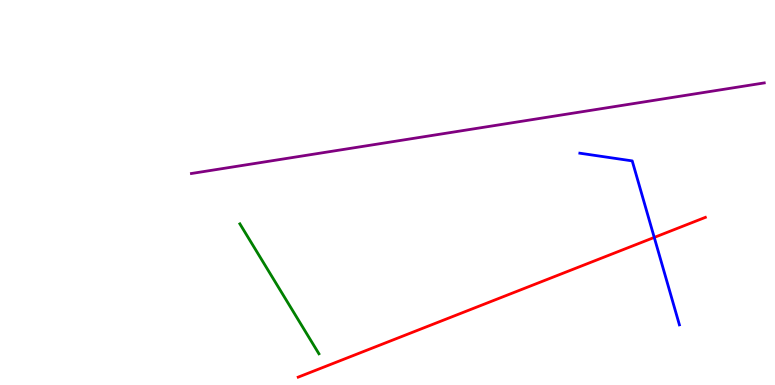[{'lines': ['blue', 'red'], 'intersections': [{'x': 8.44, 'y': 3.83}]}, {'lines': ['green', 'red'], 'intersections': []}, {'lines': ['purple', 'red'], 'intersections': []}, {'lines': ['blue', 'green'], 'intersections': []}, {'lines': ['blue', 'purple'], 'intersections': []}, {'lines': ['green', 'purple'], 'intersections': []}]